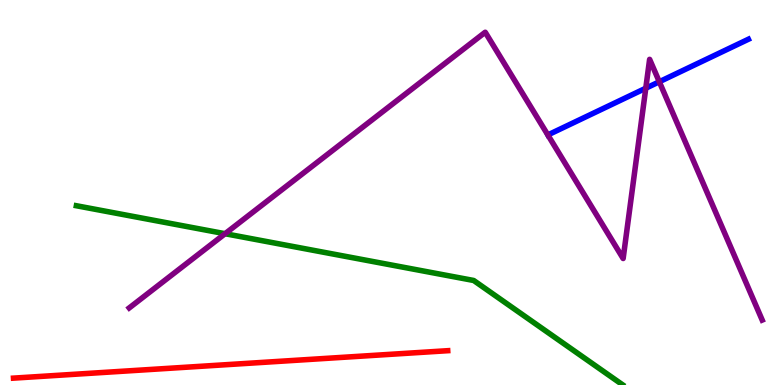[{'lines': ['blue', 'red'], 'intersections': []}, {'lines': ['green', 'red'], 'intersections': []}, {'lines': ['purple', 'red'], 'intersections': []}, {'lines': ['blue', 'green'], 'intersections': []}, {'lines': ['blue', 'purple'], 'intersections': [{'x': 8.33, 'y': 7.71}, {'x': 8.51, 'y': 7.88}]}, {'lines': ['green', 'purple'], 'intersections': [{'x': 2.9, 'y': 3.93}]}]